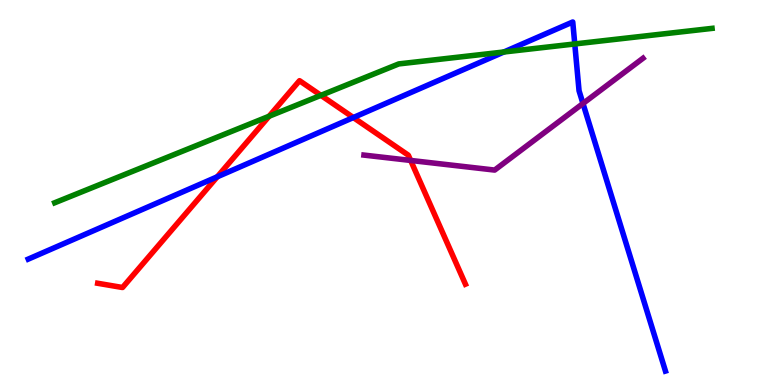[{'lines': ['blue', 'red'], 'intersections': [{'x': 2.8, 'y': 5.41}, {'x': 4.56, 'y': 6.95}]}, {'lines': ['green', 'red'], 'intersections': [{'x': 3.47, 'y': 6.98}, {'x': 4.14, 'y': 7.52}]}, {'lines': ['purple', 'red'], 'intersections': [{'x': 5.3, 'y': 5.83}]}, {'lines': ['blue', 'green'], 'intersections': [{'x': 6.5, 'y': 8.65}, {'x': 7.42, 'y': 8.86}]}, {'lines': ['blue', 'purple'], 'intersections': [{'x': 7.52, 'y': 7.31}]}, {'lines': ['green', 'purple'], 'intersections': []}]